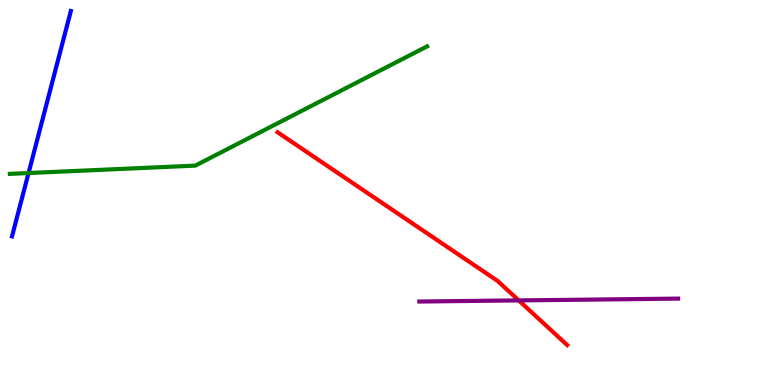[{'lines': ['blue', 'red'], 'intersections': []}, {'lines': ['green', 'red'], 'intersections': []}, {'lines': ['purple', 'red'], 'intersections': [{'x': 6.69, 'y': 2.2}]}, {'lines': ['blue', 'green'], 'intersections': [{'x': 0.368, 'y': 5.51}]}, {'lines': ['blue', 'purple'], 'intersections': []}, {'lines': ['green', 'purple'], 'intersections': []}]